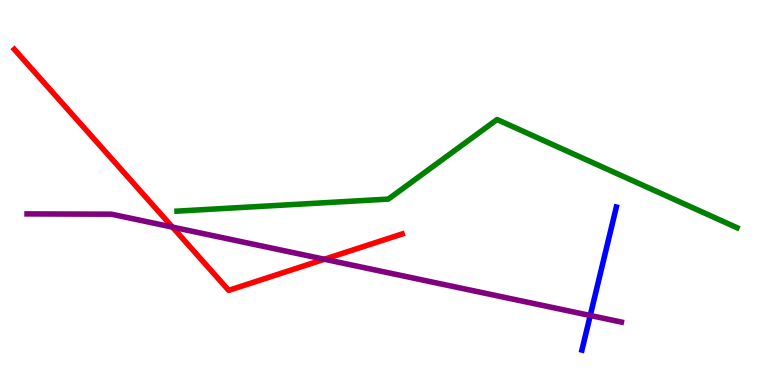[{'lines': ['blue', 'red'], 'intersections': []}, {'lines': ['green', 'red'], 'intersections': []}, {'lines': ['purple', 'red'], 'intersections': [{'x': 2.23, 'y': 4.1}, {'x': 4.19, 'y': 3.27}]}, {'lines': ['blue', 'green'], 'intersections': []}, {'lines': ['blue', 'purple'], 'intersections': [{'x': 7.62, 'y': 1.81}]}, {'lines': ['green', 'purple'], 'intersections': []}]